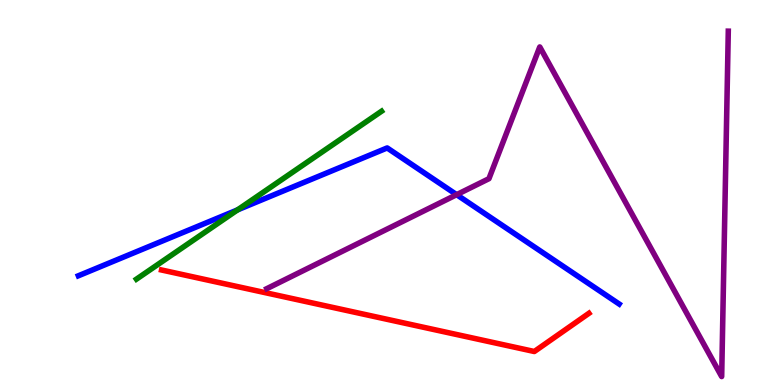[{'lines': ['blue', 'red'], 'intersections': []}, {'lines': ['green', 'red'], 'intersections': []}, {'lines': ['purple', 'red'], 'intersections': []}, {'lines': ['blue', 'green'], 'intersections': [{'x': 3.07, 'y': 4.55}]}, {'lines': ['blue', 'purple'], 'intersections': [{'x': 5.89, 'y': 4.94}]}, {'lines': ['green', 'purple'], 'intersections': []}]